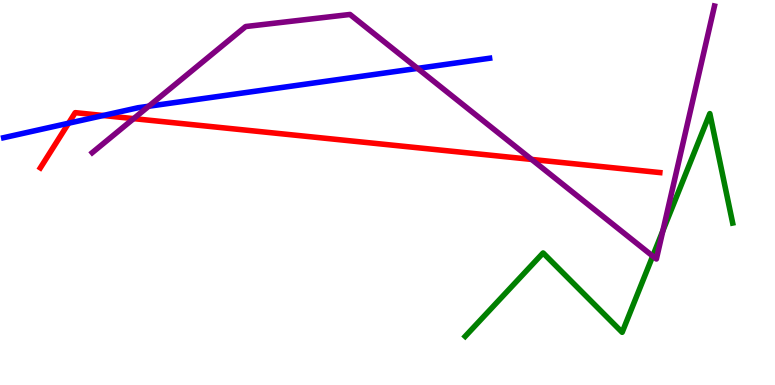[{'lines': ['blue', 'red'], 'intersections': [{'x': 0.885, 'y': 6.8}, {'x': 1.33, 'y': 7.0}]}, {'lines': ['green', 'red'], 'intersections': []}, {'lines': ['purple', 'red'], 'intersections': [{'x': 1.72, 'y': 6.92}, {'x': 6.86, 'y': 5.86}]}, {'lines': ['blue', 'green'], 'intersections': []}, {'lines': ['blue', 'purple'], 'intersections': [{'x': 1.92, 'y': 7.24}, {'x': 5.39, 'y': 8.22}]}, {'lines': ['green', 'purple'], 'intersections': [{'x': 8.42, 'y': 3.35}, {'x': 8.55, 'y': 4.01}]}]